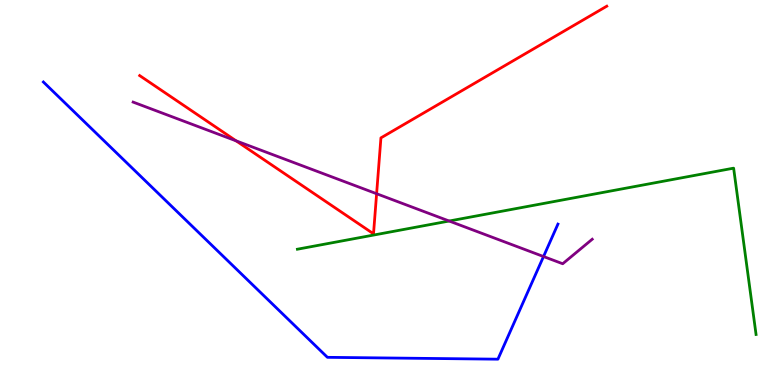[{'lines': ['blue', 'red'], 'intersections': []}, {'lines': ['green', 'red'], 'intersections': []}, {'lines': ['purple', 'red'], 'intersections': [{'x': 3.05, 'y': 6.34}, {'x': 4.86, 'y': 4.97}]}, {'lines': ['blue', 'green'], 'intersections': []}, {'lines': ['blue', 'purple'], 'intersections': [{'x': 7.01, 'y': 3.34}]}, {'lines': ['green', 'purple'], 'intersections': [{'x': 5.8, 'y': 4.26}]}]